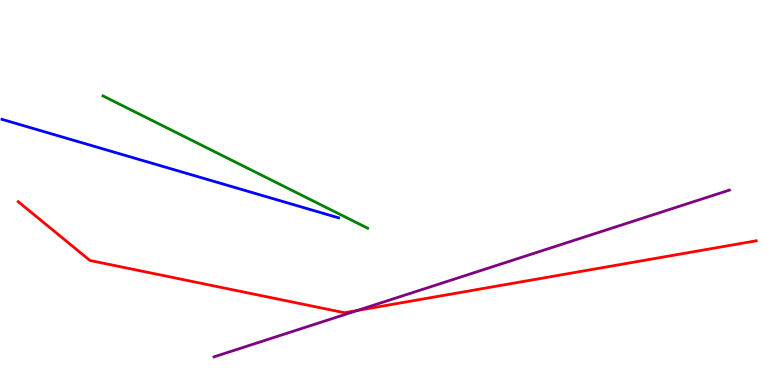[{'lines': ['blue', 'red'], 'intersections': []}, {'lines': ['green', 'red'], 'intersections': []}, {'lines': ['purple', 'red'], 'intersections': [{'x': 4.61, 'y': 1.94}]}, {'lines': ['blue', 'green'], 'intersections': []}, {'lines': ['blue', 'purple'], 'intersections': []}, {'lines': ['green', 'purple'], 'intersections': []}]